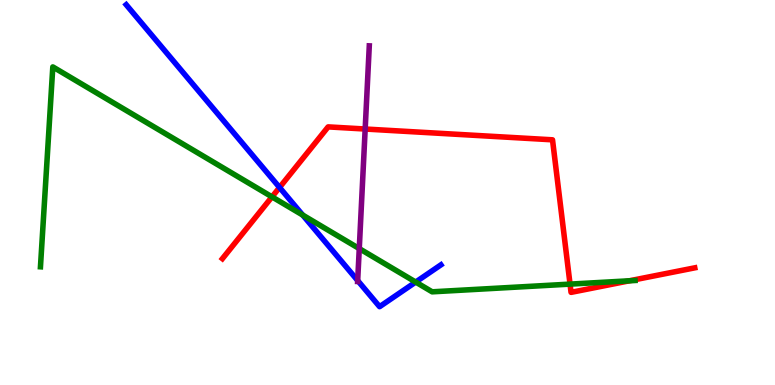[{'lines': ['blue', 'red'], 'intersections': [{'x': 3.61, 'y': 5.13}]}, {'lines': ['green', 'red'], 'intersections': [{'x': 3.51, 'y': 4.89}, {'x': 7.36, 'y': 2.62}, {'x': 8.12, 'y': 2.71}]}, {'lines': ['purple', 'red'], 'intersections': [{'x': 4.71, 'y': 6.65}]}, {'lines': ['blue', 'green'], 'intersections': [{'x': 3.91, 'y': 4.41}, {'x': 5.36, 'y': 2.67}]}, {'lines': ['blue', 'purple'], 'intersections': [{'x': 4.62, 'y': 2.71}]}, {'lines': ['green', 'purple'], 'intersections': [{'x': 4.64, 'y': 3.54}]}]